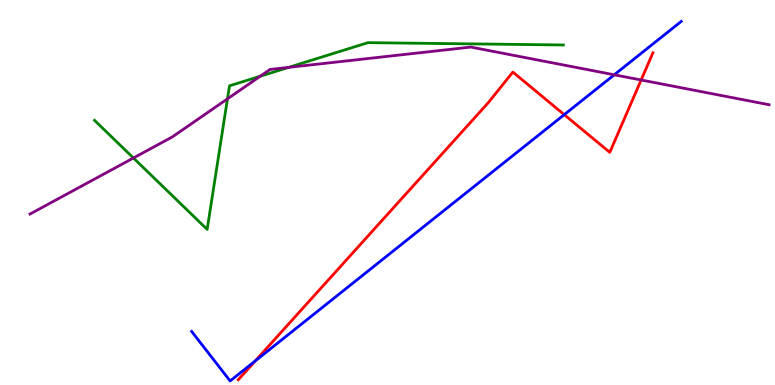[{'lines': ['blue', 'red'], 'intersections': [{'x': 3.29, 'y': 0.626}, {'x': 7.28, 'y': 7.02}]}, {'lines': ['green', 'red'], 'intersections': []}, {'lines': ['purple', 'red'], 'intersections': [{'x': 8.27, 'y': 7.92}]}, {'lines': ['blue', 'green'], 'intersections': []}, {'lines': ['blue', 'purple'], 'intersections': [{'x': 7.93, 'y': 8.06}]}, {'lines': ['green', 'purple'], 'intersections': [{'x': 1.72, 'y': 5.9}, {'x': 2.94, 'y': 7.43}, {'x': 3.36, 'y': 8.02}, {'x': 3.73, 'y': 8.25}]}]